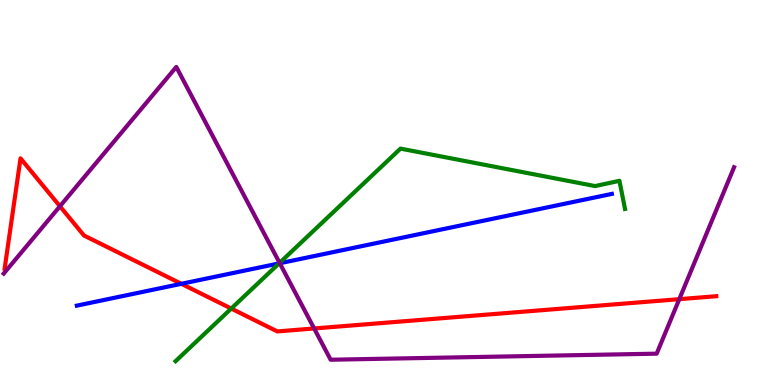[{'lines': ['blue', 'red'], 'intersections': [{'x': 2.34, 'y': 2.63}]}, {'lines': ['green', 'red'], 'intersections': [{'x': 2.98, 'y': 1.99}]}, {'lines': ['purple', 'red'], 'intersections': [{'x': 0.773, 'y': 4.64}, {'x': 4.05, 'y': 1.47}, {'x': 8.77, 'y': 2.23}]}, {'lines': ['blue', 'green'], 'intersections': [{'x': 3.6, 'y': 3.16}]}, {'lines': ['blue', 'purple'], 'intersections': [{'x': 3.61, 'y': 3.16}]}, {'lines': ['green', 'purple'], 'intersections': [{'x': 3.61, 'y': 3.17}]}]